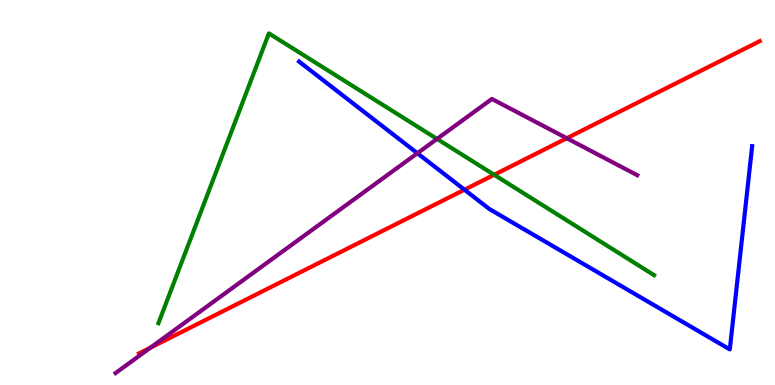[{'lines': ['blue', 'red'], 'intersections': [{'x': 5.99, 'y': 5.07}]}, {'lines': ['green', 'red'], 'intersections': [{'x': 6.38, 'y': 5.46}]}, {'lines': ['purple', 'red'], 'intersections': [{'x': 1.94, 'y': 0.969}, {'x': 7.31, 'y': 6.41}]}, {'lines': ['blue', 'green'], 'intersections': []}, {'lines': ['blue', 'purple'], 'intersections': [{'x': 5.39, 'y': 6.02}]}, {'lines': ['green', 'purple'], 'intersections': [{'x': 5.64, 'y': 6.39}]}]